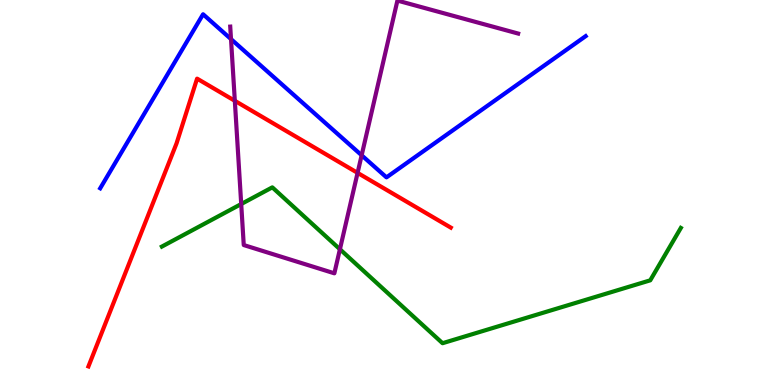[{'lines': ['blue', 'red'], 'intersections': []}, {'lines': ['green', 'red'], 'intersections': []}, {'lines': ['purple', 'red'], 'intersections': [{'x': 3.03, 'y': 7.38}, {'x': 4.61, 'y': 5.51}]}, {'lines': ['blue', 'green'], 'intersections': []}, {'lines': ['blue', 'purple'], 'intersections': [{'x': 2.98, 'y': 8.98}, {'x': 4.67, 'y': 5.97}]}, {'lines': ['green', 'purple'], 'intersections': [{'x': 3.11, 'y': 4.7}, {'x': 4.39, 'y': 3.53}]}]